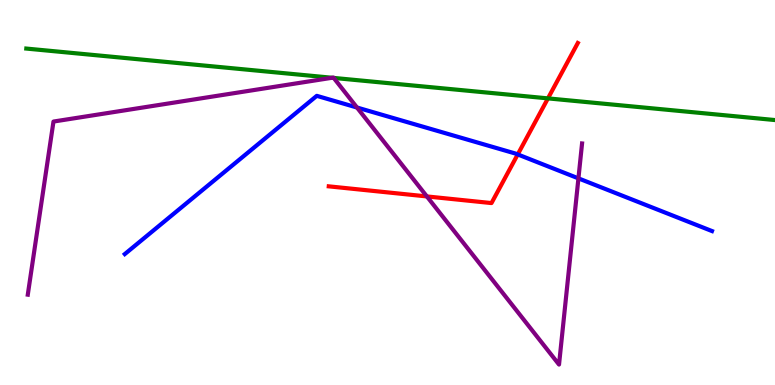[{'lines': ['blue', 'red'], 'intersections': [{'x': 6.68, 'y': 5.99}]}, {'lines': ['green', 'red'], 'intersections': [{'x': 7.07, 'y': 7.44}]}, {'lines': ['purple', 'red'], 'intersections': [{'x': 5.51, 'y': 4.9}]}, {'lines': ['blue', 'green'], 'intersections': []}, {'lines': ['blue', 'purple'], 'intersections': [{'x': 4.61, 'y': 7.21}, {'x': 7.46, 'y': 5.37}]}, {'lines': ['green', 'purple'], 'intersections': [{'x': 4.29, 'y': 7.98}, {'x': 4.31, 'y': 7.98}]}]